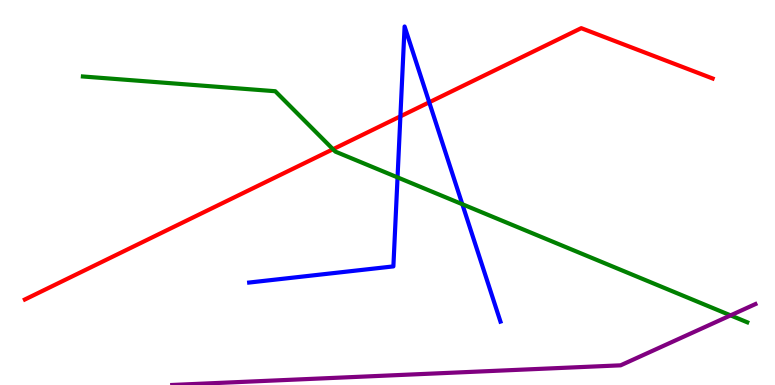[{'lines': ['blue', 'red'], 'intersections': [{'x': 5.17, 'y': 6.98}, {'x': 5.54, 'y': 7.34}]}, {'lines': ['green', 'red'], 'intersections': [{'x': 4.3, 'y': 6.12}]}, {'lines': ['purple', 'red'], 'intersections': []}, {'lines': ['blue', 'green'], 'intersections': [{'x': 5.13, 'y': 5.39}, {'x': 5.97, 'y': 4.7}]}, {'lines': ['blue', 'purple'], 'intersections': []}, {'lines': ['green', 'purple'], 'intersections': [{'x': 9.43, 'y': 1.81}]}]